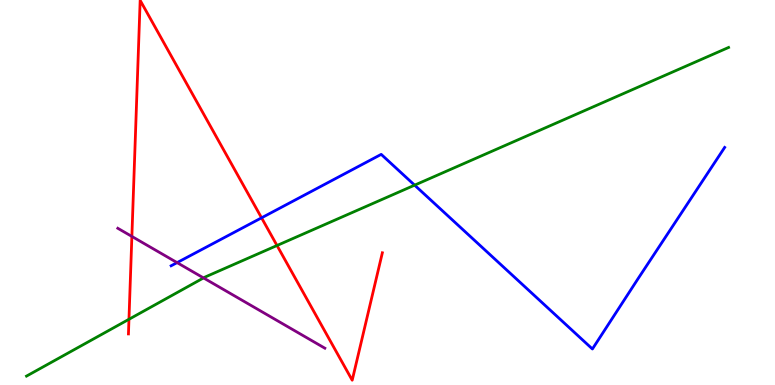[{'lines': ['blue', 'red'], 'intersections': [{'x': 3.37, 'y': 4.34}]}, {'lines': ['green', 'red'], 'intersections': [{'x': 1.66, 'y': 1.71}, {'x': 3.57, 'y': 3.62}]}, {'lines': ['purple', 'red'], 'intersections': [{'x': 1.7, 'y': 3.86}]}, {'lines': ['blue', 'green'], 'intersections': [{'x': 5.35, 'y': 5.19}]}, {'lines': ['blue', 'purple'], 'intersections': [{'x': 2.29, 'y': 3.18}]}, {'lines': ['green', 'purple'], 'intersections': [{'x': 2.63, 'y': 2.78}]}]